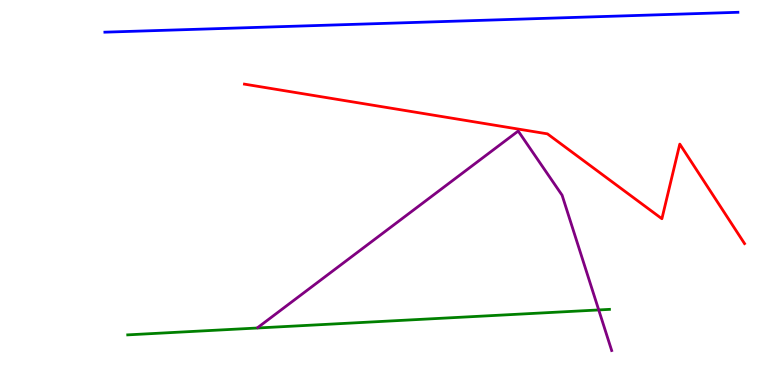[{'lines': ['blue', 'red'], 'intersections': []}, {'lines': ['green', 'red'], 'intersections': []}, {'lines': ['purple', 'red'], 'intersections': []}, {'lines': ['blue', 'green'], 'intersections': []}, {'lines': ['blue', 'purple'], 'intersections': []}, {'lines': ['green', 'purple'], 'intersections': [{'x': 7.73, 'y': 1.95}]}]